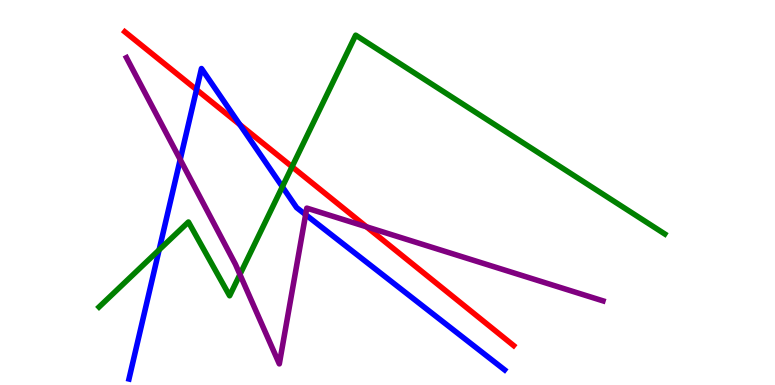[{'lines': ['blue', 'red'], 'intersections': [{'x': 2.54, 'y': 7.67}, {'x': 3.09, 'y': 6.76}]}, {'lines': ['green', 'red'], 'intersections': [{'x': 3.77, 'y': 5.67}]}, {'lines': ['purple', 'red'], 'intersections': [{'x': 4.73, 'y': 4.11}]}, {'lines': ['blue', 'green'], 'intersections': [{'x': 2.05, 'y': 3.51}, {'x': 3.64, 'y': 5.15}]}, {'lines': ['blue', 'purple'], 'intersections': [{'x': 2.33, 'y': 5.86}, {'x': 3.94, 'y': 4.42}]}, {'lines': ['green', 'purple'], 'intersections': [{'x': 3.1, 'y': 2.87}]}]